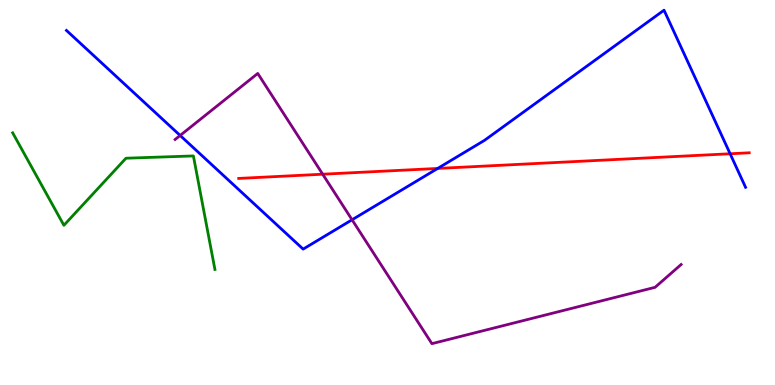[{'lines': ['blue', 'red'], 'intersections': [{'x': 5.65, 'y': 5.62}, {'x': 9.42, 'y': 6.01}]}, {'lines': ['green', 'red'], 'intersections': []}, {'lines': ['purple', 'red'], 'intersections': [{'x': 4.16, 'y': 5.47}]}, {'lines': ['blue', 'green'], 'intersections': []}, {'lines': ['blue', 'purple'], 'intersections': [{'x': 2.32, 'y': 6.48}, {'x': 4.54, 'y': 4.29}]}, {'lines': ['green', 'purple'], 'intersections': []}]